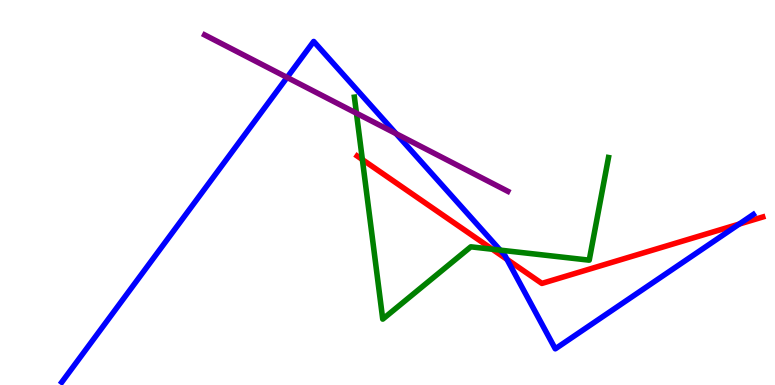[{'lines': ['blue', 'red'], 'intersections': [{'x': 6.54, 'y': 3.26}, {'x': 9.54, 'y': 4.18}]}, {'lines': ['green', 'red'], 'intersections': [{'x': 4.68, 'y': 5.85}, {'x': 6.35, 'y': 3.53}]}, {'lines': ['purple', 'red'], 'intersections': []}, {'lines': ['blue', 'green'], 'intersections': [{'x': 6.45, 'y': 3.5}]}, {'lines': ['blue', 'purple'], 'intersections': [{'x': 3.7, 'y': 7.99}, {'x': 5.11, 'y': 6.53}]}, {'lines': ['green', 'purple'], 'intersections': [{'x': 4.6, 'y': 7.06}]}]